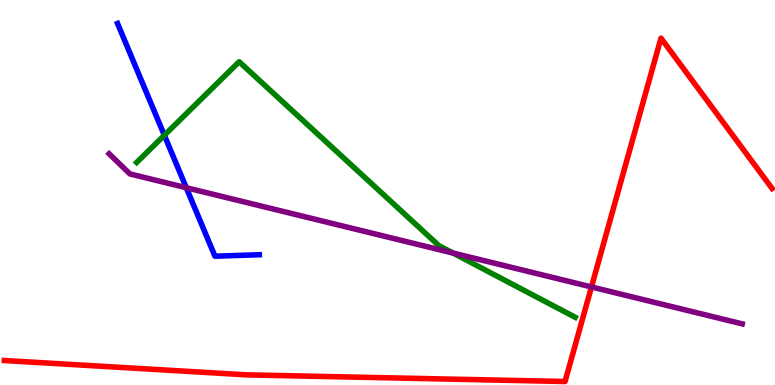[{'lines': ['blue', 'red'], 'intersections': []}, {'lines': ['green', 'red'], 'intersections': []}, {'lines': ['purple', 'red'], 'intersections': [{'x': 7.63, 'y': 2.55}]}, {'lines': ['blue', 'green'], 'intersections': [{'x': 2.12, 'y': 6.49}]}, {'lines': ['blue', 'purple'], 'intersections': [{'x': 2.4, 'y': 5.12}]}, {'lines': ['green', 'purple'], 'intersections': [{'x': 5.85, 'y': 3.43}]}]